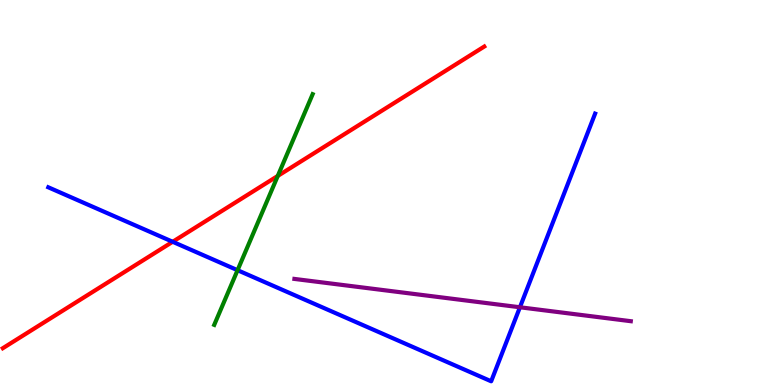[{'lines': ['blue', 'red'], 'intersections': [{'x': 2.23, 'y': 3.72}]}, {'lines': ['green', 'red'], 'intersections': [{'x': 3.58, 'y': 5.43}]}, {'lines': ['purple', 'red'], 'intersections': []}, {'lines': ['blue', 'green'], 'intersections': [{'x': 3.07, 'y': 2.98}]}, {'lines': ['blue', 'purple'], 'intersections': [{'x': 6.71, 'y': 2.02}]}, {'lines': ['green', 'purple'], 'intersections': []}]